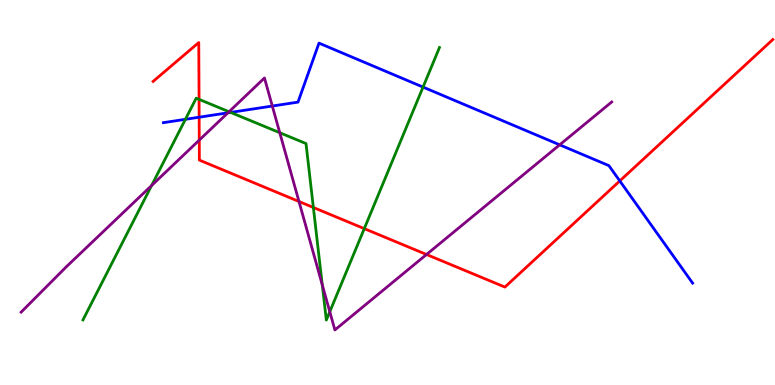[{'lines': ['blue', 'red'], 'intersections': [{'x': 2.57, 'y': 6.96}, {'x': 8.0, 'y': 5.3}]}, {'lines': ['green', 'red'], 'intersections': [{'x': 2.57, 'y': 7.42}, {'x': 4.04, 'y': 4.61}, {'x': 4.7, 'y': 4.06}]}, {'lines': ['purple', 'red'], 'intersections': [{'x': 2.57, 'y': 6.36}, {'x': 3.86, 'y': 4.77}, {'x': 5.5, 'y': 3.39}]}, {'lines': ['blue', 'green'], 'intersections': [{'x': 2.39, 'y': 6.9}, {'x': 2.98, 'y': 7.08}, {'x': 5.46, 'y': 7.74}]}, {'lines': ['blue', 'purple'], 'intersections': [{'x': 2.94, 'y': 7.07}, {'x': 3.51, 'y': 7.25}, {'x': 7.22, 'y': 6.24}]}, {'lines': ['green', 'purple'], 'intersections': [{'x': 1.96, 'y': 5.18}, {'x': 2.96, 'y': 7.1}, {'x': 3.61, 'y': 6.55}, {'x': 4.16, 'y': 2.6}, {'x': 4.26, 'y': 1.9}]}]